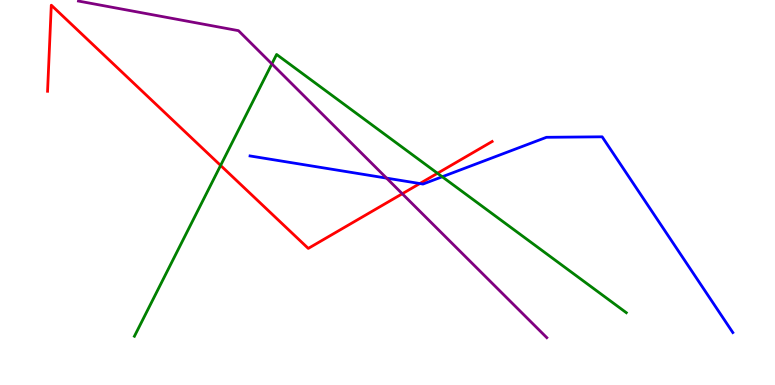[{'lines': ['blue', 'red'], 'intersections': [{'x': 5.42, 'y': 5.23}]}, {'lines': ['green', 'red'], 'intersections': [{'x': 2.85, 'y': 5.7}, {'x': 5.65, 'y': 5.5}]}, {'lines': ['purple', 'red'], 'intersections': [{'x': 5.19, 'y': 4.97}]}, {'lines': ['blue', 'green'], 'intersections': [{'x': 5.71, 'y': 5.41}]}, {'lines': ['blue', 'purple'], 'intersections': [{'x': 4.99, 'y': 5.37}]}, {'lines': ['green', 'purple'], 'intersections': [{'x': 3.51, 'y': 8.34}]}]